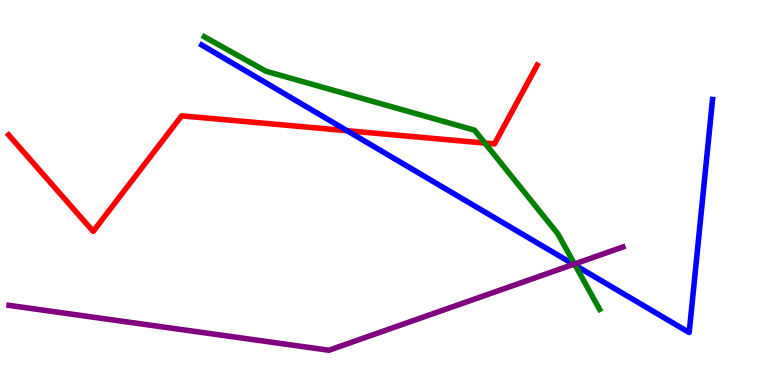[{'lines': ['blue', 'red'], 'intersections': [{'x': 4.48, 'y': 6.61}]}, {'lines': ['green', 'red'], 'intersections': [{'x': 6.26, 'y': 6.28}]}, {'lines': ['purple', 'red'], 'intersections': []}, {'lines': ['blue', 'green'], 'intersections': [{'x': 7.42, 'y': 3.11}]}, {'lines': ['blue', 'purple'], 'intersections': [{'x': 7.4, 'y': 3.13}]}, {'lines': ['green', 'purple'], 'intersections': [{'x': 7.41, 'y': 3.14}]}]